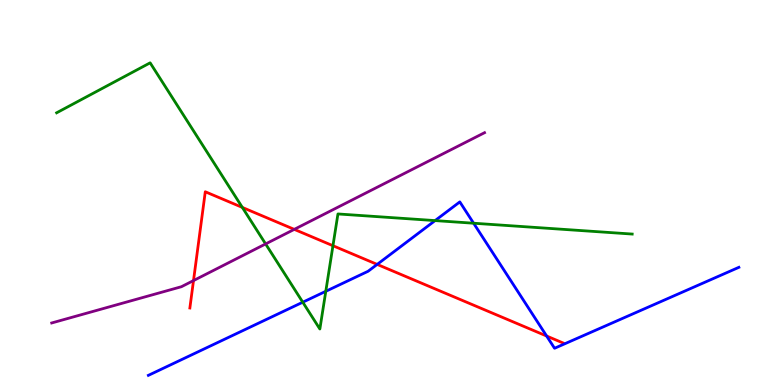[{'lines': ['blue', 'red'], 'intersections': [{'x': 4.87, 'y': 3.13}, {'x': 7.05, 'y': 1.27}]}, {'lines': ['green', 'red'], 'intersections': [{'x': 3.13, 'y': 4.61}, {'x': 4.3, 'y': 3.62}]}, {'lines': ['purple', 'red'], 'intersections': [{'x': 2.5, 'y': 2.71}, {'x': 3.8, 'y': 4.04}]}, {'lines': ['blue', 'green'], 'intersections': [{'x': 3.91, 'y': 2.15}, {'x': 4.2, 'y': 2.43}, {'x': 5.61, 'y': 4.27}, {'x': 6.11, 'y': 4.2}]}, {'lines': ['blue', 'purple'], 'intersections': []}, {'lines': ['green', 'purple'], 'intersections': [{'x': 3.43, 'y': 3.66}]}]